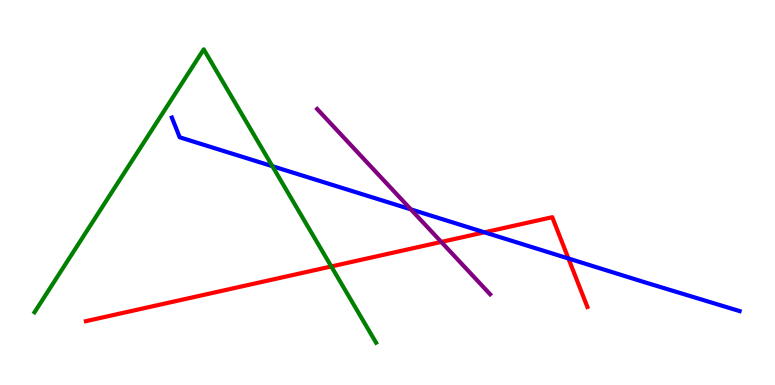[{'lines': ['blue', 'red'], 'intersections': [{'x': 6.25, 'y': 3.97}, {'x': 7.33, 'y': 3.29}]}, {'lines': ['green', 'red'], 'intersections': [{'x': 4.27, 'y': 3.08}]}, {'lines': ['purple', 'red'], 'intersections': [{'x': 5.69, 'y': 3.72}]}, {'lines': ['blue', 'green'], 'intersections': [{'x': 3.51, 'y': 5.68}]}, {'lines': ['blue', 'purple'], 'intersections': [{'x': 5.3, 'y': 4.56}]}, {'lines': ['green', 'purple'], 'intersections': []}]